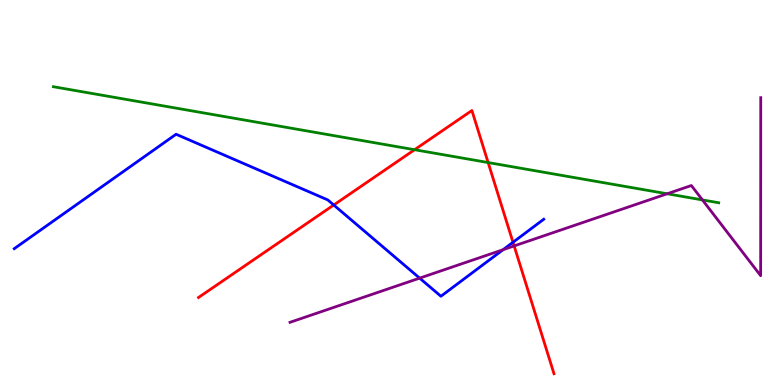[{'lines': ['blue', 'red'], 'intersections': [{'x': 4.31, 'y': 4.68}, {'x': 6.62, 'y': 3.71}]}, {'lines': ['green', 'red'], 'intersections': [{'x': 5.35, 'y': 6.11}, {'x': 6.3, 'y': 5.78}]}, {'lines': ['purple', 'red'], 'intersections': [{'x': 6.63, 'y': 3.61}]}, {'lines': ['blue', 'green'], 'intersections': []}, {'lines': ['blue', 'purple'], 'intersections': [{'x': 5.41, 'y': 2.78}, {'x': 6.49, 'y': 3.51}]}, {'lines': ['green', 'purple'], 'intersections': [{'x': 8.61, 'y': 4.97}, {'x': 9.06, 'y': 4.81}]}]